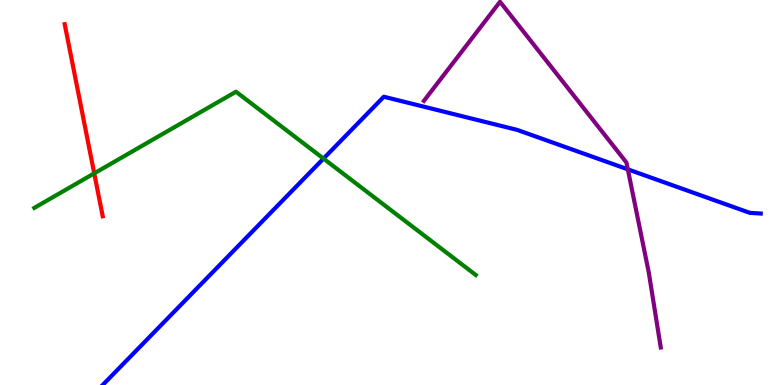[{'lines': ['blue', 'red'], 'intersections': []}, {'lines': ['green', 'red'], 'intersections': [{'x': 1.22, 'y': 5.5}]}, {'lines': ['purple', 'red'], 'intersections': []}, {'lines': ['blue', 'green'], 'intersections': [{'x': 4.17, 'y': 5.88}]}, {'lines': ['blue', 'purple'], 'intersections': [{'x': 8.1, 'y': 5.6}]}, {'lines': ['green', 'purple'], 'intersections': []}]